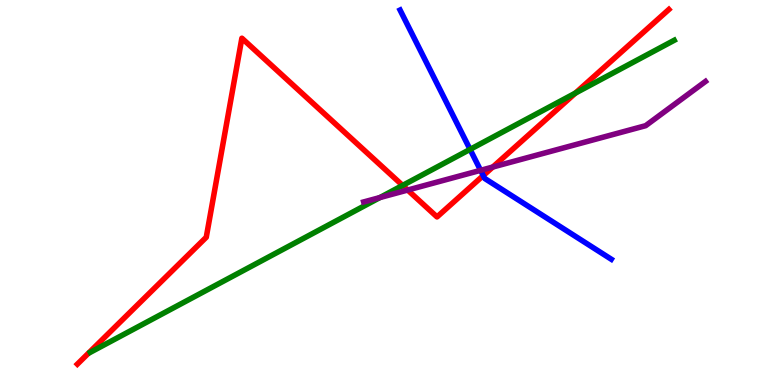[{'lines': ['blue', 'red'], 'intersections': [{'x': 6.24, 'y': 5.44}]}, {'lines': ['green', 'red'], 'intersections': [{'x': 5.2, 'y': 5.18}, {'x': 7.43, 'y': 7.58}]}, {'lines': ['purple', 'red'], 'intersections': [{'x': 5.26, 'y': 5.06}, {'x': 6.36, 'y': 5.66}]}, {'lines': ['blue', 'green'], 'intersections': [{'x': 6.07, 'y': 6.12}]}, {'lines': ['blue', 'purple'], 'intersections': [{'x': 6.2, 'y': 5.58}]}, {'lines': ['green', 'purple'], 'intersections': [{'x': 4.9, 'y': 4.87}]}]